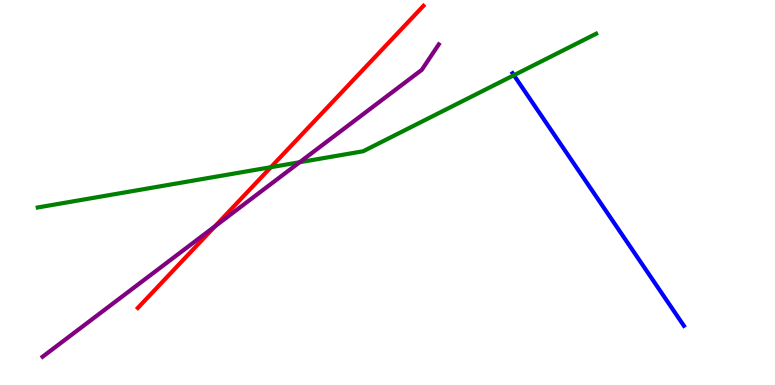[{'lines': ['blue', 'red'], 'intersections': []}, {'lines': ['green', 'red'], 'intersections': [{'x': 3.5, 'y': 5.66}]}, {'lines': ['purple', 'red'], 'intersections': [{'x': 2.78, 'y': 4.12}]}, {'lines': ['blue', 'green'], 'intersections': [{'x': 6.63, 'y': 8.05}]}, {'lines': ['blue', 'purple'], 'intersections': []}, {'lines': ['green', 'purple'], 'intersections': [{'x': 3.87, 'y': 5.79}]}]